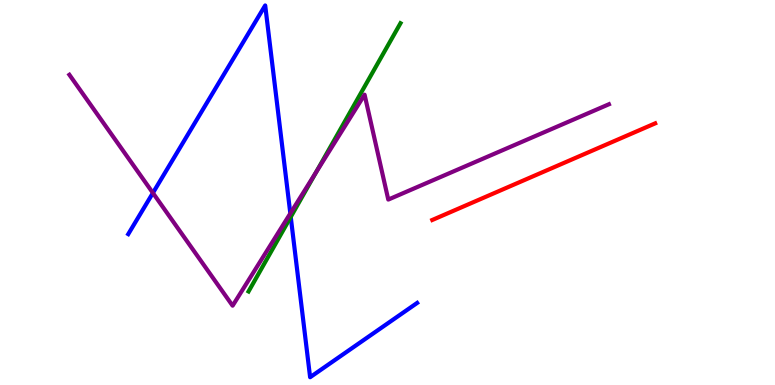[{'lines': ['blue', 'red'], 'intersections': []}, {'lines': ['green', 'red'], 'intersections': []}, {'lines': ['purple', 'red'], 'intersections': []}, {'lines': ['blue', 'green'], 'intersections': [{'x': 3.75, 'y': 4.36}]}, {'lines': ['blue', 'purple'], 'intersections': [{'x': 1.97, 'y': 4.99}, {'x': 3.75, 'y': 4.46}]}, {'lines': ['green', 'purple'], 'intersections': [{'x': 4.08, 'y': 5.52}]}]